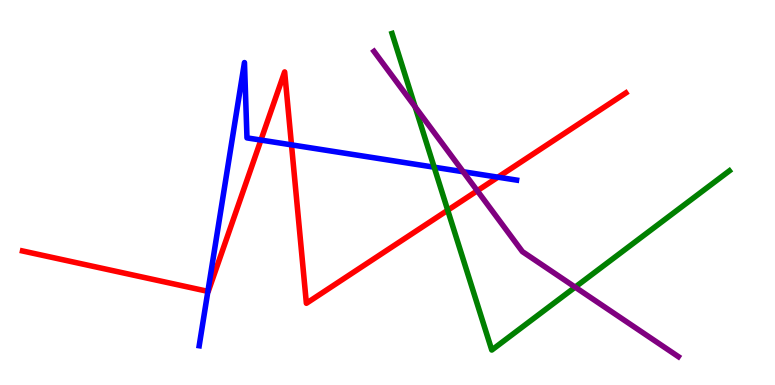[{'lines': ['blue', 'red'], 'intersections': [{'x': 2.68, 'y': 2.43}, {'x': 3.37, 'y': 6.36}, {'x': 3.76, 'y': 6.24}, {'x': 6.42, 'y': 5.4}]}, {'lines': ['green', 'red'], 'intersections': [{'x': 5.78, 'y': 4.54}]}, {'lines': ['purple', 'red'], 'intersections': [{'x': 6.16, 'y': 5.05}]}, {'lines': ['blue', 'green'], 'intersections': [{'x': 5.6, 'y': 5.66}]}, {'lines': ['blue', 'purple'], 'intersections': [{'x': 5.98, 'y': 5.54}]}, {'lines': ['green', 'purple'], 'intersections': [{'x': 5.36, 'y': 7.22}, {'x': 7.42, 'y': 2.54}]}]